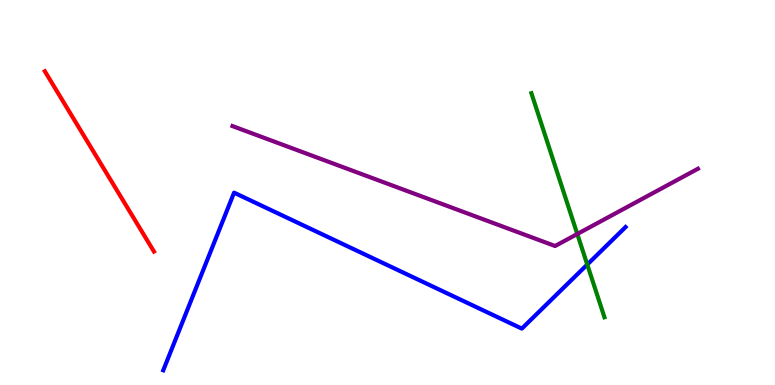[{'lines': ['blue', 'red'], 'intersections': []}, {'lines': ['green', 'red'], 'intersections': []}, {'lines': ['purple', 'red'], 'intersections': []}, {'lines': ['blue', 'green'], 'intersections': [{'x': 7.58, 'y': 3.13}]}, {'lines': ['blue', 'purple'], 'intersections': []}, {'lines': ['green', 'purple'], 'intersections': [{'x': 7.45, 'y': 3.92}]}]